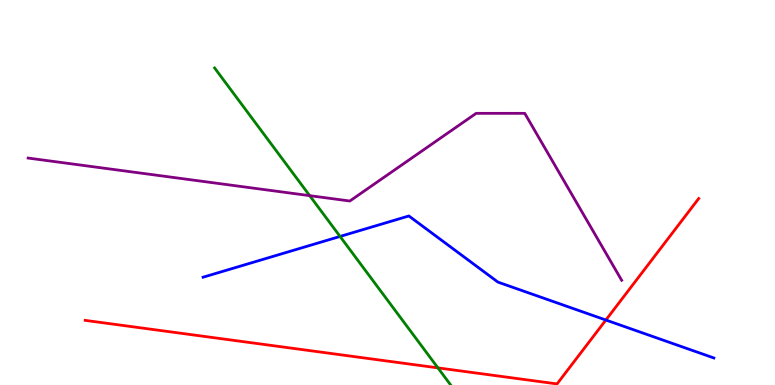[{'lines': ['blue', 'red'], 'intersections': [{'x': 7.82, 'y': 1.69}]}, {'lines': ['green', 'red'], 'intersections': [{'x': 5.65, 'y': 0.445}]}, {'lines': ['purple', 'red'], 'intersections': []}, {'lines': ['blue', 'green'], 'intersections': [{'x': 4.39, 'y': 3.86}]}, {'lines': ['blue', 'purple'], 'intersections': []}, {'lines': ['green', 'purple'], 'intersections': [{'x': 4.0, 'y': 4.92}]}]